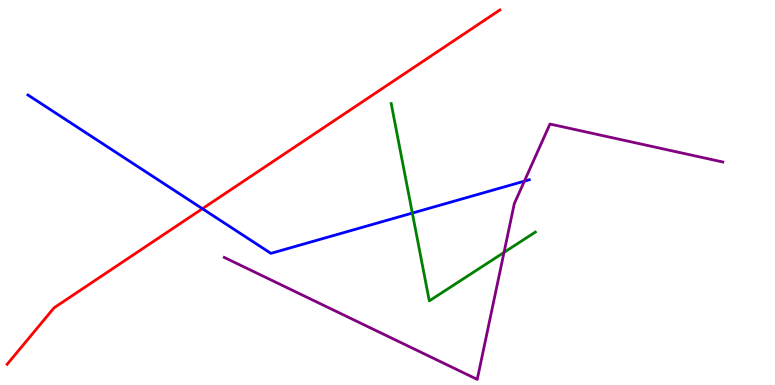[{'lines': ['blue', 'red'], 'intersections': [{'x': 2.61, 'y': 4.58}]}, {'lines': ['green', 'red'], 'intersections': []}, {'lines': ['purple', 'red'], 'intersections': []}, {'lines': ['blue', 'green'], 'intersections': [{'x': 5.32, 'y': 4.47}]}, {'lines': ['blue', 'purple'], 'intersections': [{'x': 6.77, 'y': 5.29}]}, {'lines': ['green', 'purple'], 'intersections': [{'x': 6.5, 'y': 3.44}]}]